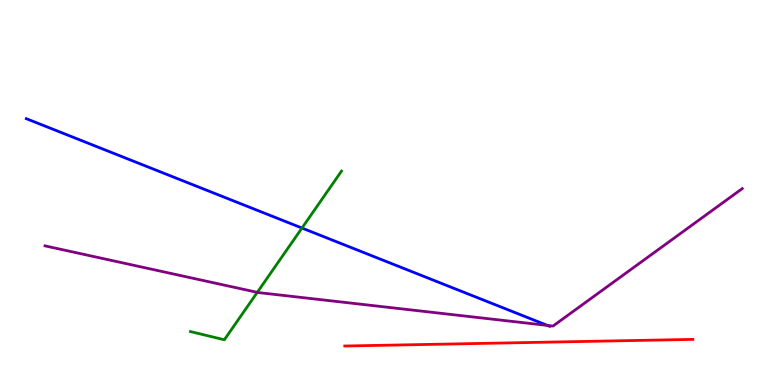[{'lines': ['blue', 'red'], 'intersections': []}, {'lines': ['green', 'red'], 'intersections': []}, {'lines': ['purple', 'red'], 'intersections': []}, {'lines': ['blue', 'green'], 'intersections': [{'x': 3.9, 'y': 4.08}]}, {'lines': ['blue', 'purple'], 'intersections': [{'x': 7.06, 'y': 1.55}]}, {'lines': ['green', 'purple'], 'intersections': [{'x': 3.32, 'y': 2.41}]}]